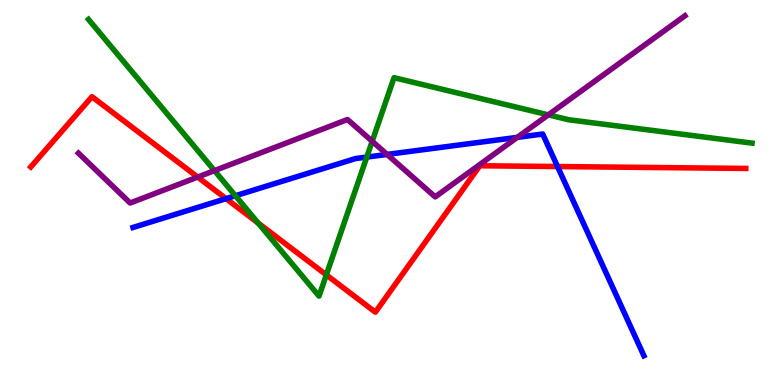[{'lines': ['blue', 'red'], 'intersections': [{'x': 2.92, 'y': 4.84}, {'x': 7.19, 'y': 5.67}]}, {'lines': ['green', 'red'], 'intersections': [{'x': 3.33, 'y': 4.21}, {'x': 4.21, 'y': 2.86}]}, {'lines': ['purple', 'red'], 'intersections': [{'x': 2.55, 'y': 5.4}]}, {'lines': ['blue', 'green'], 'intersections': [{'x': 3.04, 'y': 4.92}, {'x': 4.73, 'y': 5.92}]}, {'lines': ['blue', 'purple'], 'intersections': [{'x': 4.99, 'y': 5.99}, {'x': 6.67, 'y': 6.43}]}, {'lines': ['green', 'purple'], 'intersections': [{'x': 2.77, 'y': 5.57}, {'x': 4.8, 'y': 6.33}, {'x': 7.08, 'y': 7.02}]}]